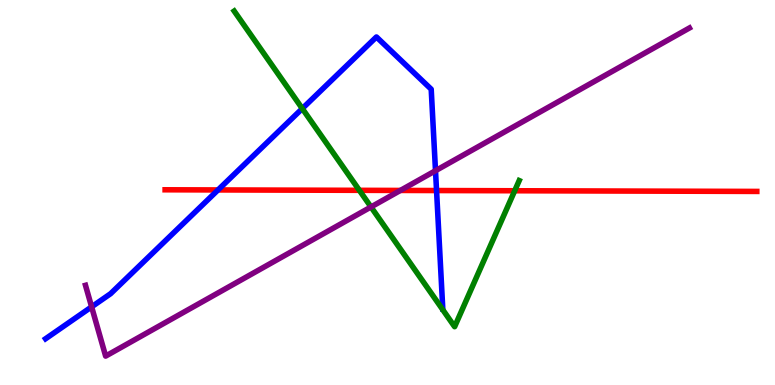[{'lines': ['blue', 'red'], 'intersections': [{'x': 2.81, 'y': 5.07}, {'x': 5.63, 'y': 5.05}]}, {'lines': ['green', 'red'], 'intersections': [{'x': 4.64, 'y': 5.06}, {'x': 6.64, 'y': 5.05}]}, {'lines': ['purple', 'red'], 'intersections': [{'x': 5.17, 'y': 5.05}]}, {'lines': ['blue', 'green'], 'intersections': [{'x': 3.9, 'y': 7.18}]}, {'lines': ['blue', 'purple'], 'intersections': [{'x': 1.18, 'y': 2.03}, {'x': 5.62, 'y': 5.57}]}, {'lines': ['green', 'purple'], 'intersections': [{'x': 4.79, 'y': 4.62}]}]